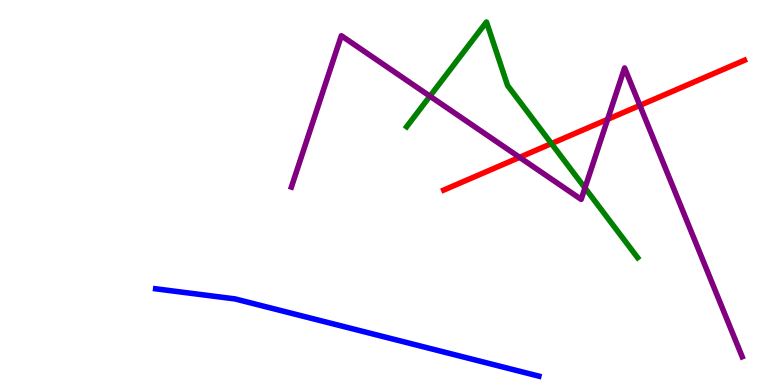[{'lines': ['blue', 'red'], 'intersections': []}, {'lines': ['green', 'red'], 'intersections': [{'x': 7.12, 'y': 6.27}]}, {'lines': ['purple', 'red'], 'intersections': [{'x': 6.7, 'y': 5.91}, {'x': 7.84, 'y': 6.9}, {'x': 8.26, 'y': 7.26}]}, {'lines': ['blue', 'green'], 'intersections': []}, {'lines': ['blue', 'purple'], 'intersections': []}, {'lines': ['green', 'purple'], 'intersections': [{'x': 5.55, 'y': 7.5}, {'x': 7.55, 'y': 5.12}]}]